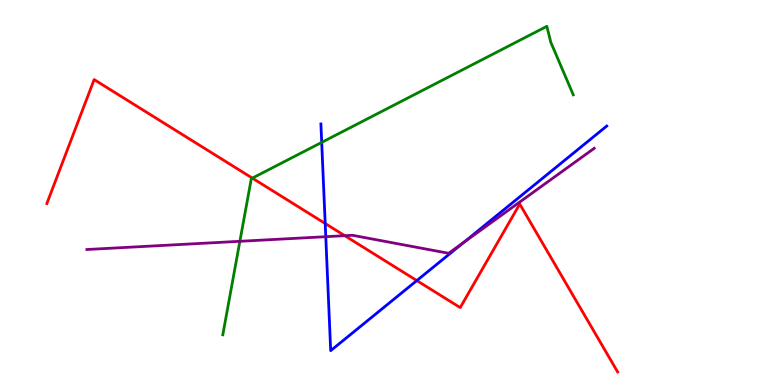[{'lines': ['blue', 'red'], 'intersections': [{'x': 4.2, 'y': 4.19}, {'x': 5.38, 'y': 2.71}]}, {'lines': ['green', 'red'], 'intersections': [{'x': 3.26, 'y': 5.37}]}, {'lines': ['purple', 'red'], 'intersections': [{'x': 4.45, 'y': 3.88}]}, {'lines': ['blue', 'green'], 'intersections': [{'x': 4.15, 'y': 6.3}]}, {'lines': ['blue', 'purple'], 'intersections': [{'x': 4.2, 'y': 3.85}, {'x': 5.98, 'y': 3.7}]}, {'lines': ['green', 'purple'], 'intersections': [{'x': 3.1, 'y': 3.73}]}]